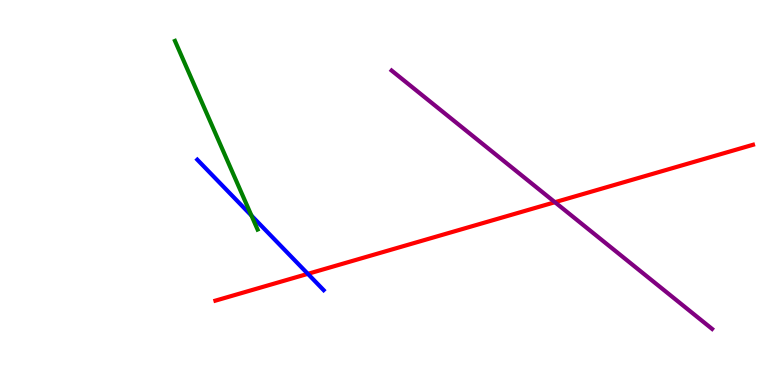[{'lines': ['blue', 'red'], 'intersections': [{'x': 3.97, 'y': 2.89}]}, {'lines': ['green', 'red'], 'intersections': []}, {'lines': ['purple', 'red'], 'intersections': [{'x': 7.16, 'y': 4.75}]}, {'lines': ['blue', 'green'], 'intersections': [{'x': 3.24, 'y': 4.4}]}, {'lines': ['blue', 'purple'], 'intersections': []}, {'lines': ['green', 'purple'], 'intersections': []}]